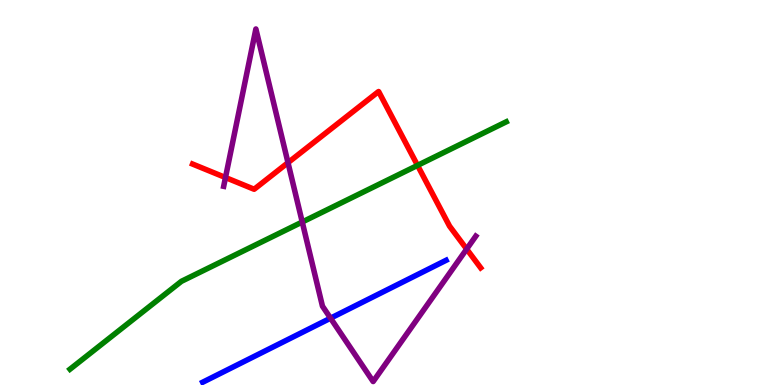[{'lines': ['blue', 'red'], 'intersections': []}, {'lines': ['green', 'red'], 'intersections': [{'x': 5.39, 'y': 5.7}]}, {'lines': ['purple', 'red'], 'intersections': [{'x': 2.91, 'y': 5.39}, {'x': 3.72, 'y': 5.77}, {'x': 6.02, 'y': 3.53}]}, {'lines': ['blue', 'green'], 'intersections': []}, {'lines': ['blue', 'purple'], 'intersections': [{'x': 4.27, 'y': 1.74}]}, {'lines': ['green', 'purple'], 'intersections': [{'x': 3.9, 'y': 4.23}]}]